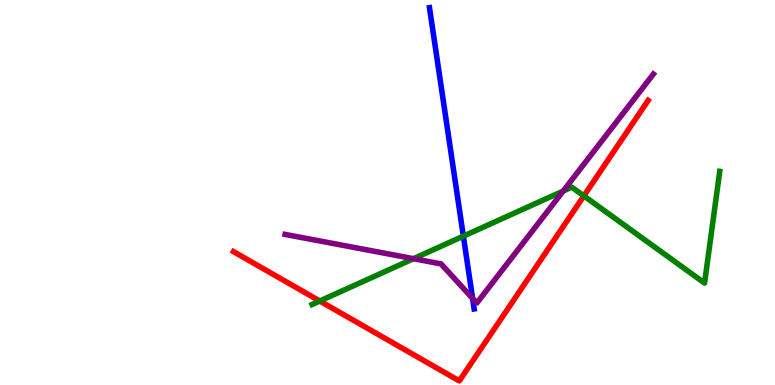[{'lines': ['blue', 'red'], 'intersections': []}, {'lines': ['green', 'red'], 'intersections': [{'x': 4.13, 'y': 2.18}, {'x': 7.53, 'y': 4.91}]}, {'lines': ['purple', 'red'], 'intersections': []}, {'lines': ['blue', 'green'], 'intersections': [{'x': 5.98, 'y': 3.87}]}, {'lines': ['blue', 'purple'], 'intersections': [{'x': 6.1, 'y': 2.25}]}, {'lines': ['green', 'purple'], 'intersections': [{'x': 5.34, 'y': 3.28}, {'x': 7.27, 'y': 5.04}]}]